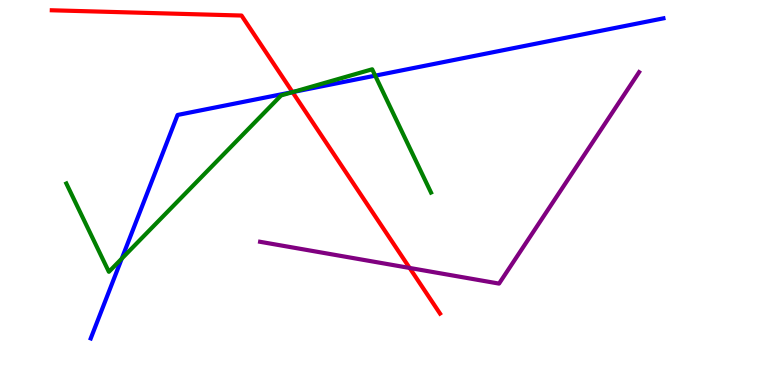[{'lines': ['blue', 'red'], 'intersections': [{'x': 3.77, 'y': 7.61}]}, {'lines': ['green', 'red'], 'intersections': [{'x': 3.77, 'y': 7.61}]}, {'lines': ['purple', 'red'], 'intersections': [{'x': 5.29, 'y': 3.04}]}, {'lines': ['blue', 'green'], 'intersections': [{'x': 1.57, 'y': 3.28}, {'x': 3.78, 'y': 7.61}, {'x': 4.84, 'y': 8.03}]}, {'lines': ['blue', 'purple'], 'intersections': []}, {'lines': ['green', 'purple'], 'intersections': []}]